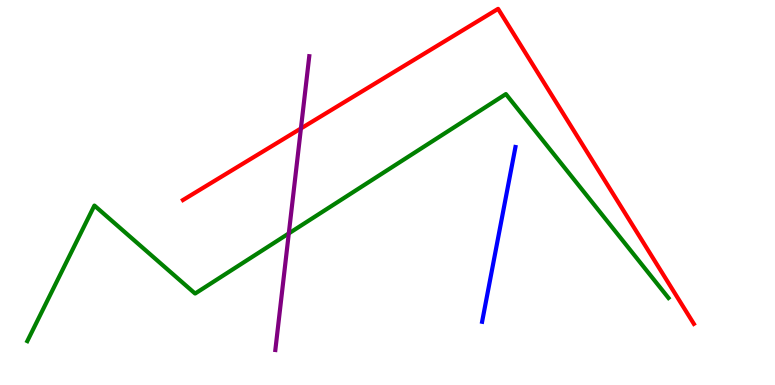[{'lines': ['blue', 'red'], 'intersections': []}, {'lines': ['green', 'red'], 'intersections': []}, {'lines': ['purple', 'red'], 'intersections': [{'x': 3.88, 'y': 6.66}]}, {'lines': ['blue', 'green'], 'intersections': []}, {'lines': ['blue', 'purple'], 'intersections': []}, {'lines': ['green', 'purple'], 'intersections': [{'x': 3.73, 'y': 3.94}]}]